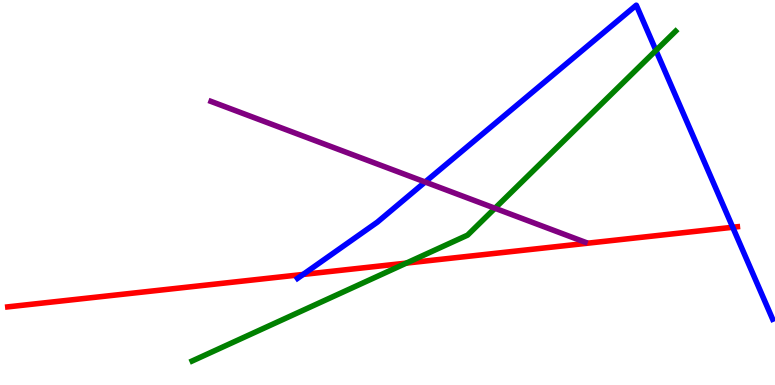[{'lines': ['blue', 'red'], 'intersections': [{'x': 3.91, 'y': 2.87}, {'x': 9.45, 'y': 4.1}]}, {'lines': ['green', 'red'], 'intersections': [{'x': 5.24, 'y': 3.17}]}, {'lines': ['purple', 'red'], 'intersections': []}, {'lines': ['blue', 'green'], 'intersections': [{'x': 8.46, 'y': 8.69}]}, {'lines': ['blue', 'purple'], 'intersections': [{'x': 5.49, 'y': 5.27}]}, {'lines': ['green', 'purple'], 'intersections': [{'x': 6.39, 'y': 4.59}]}]